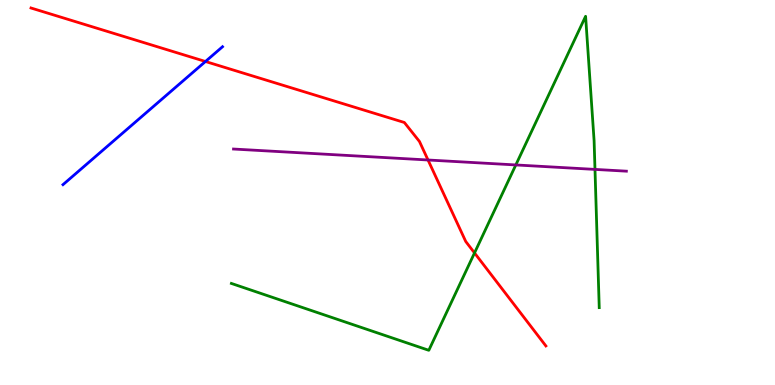[{'lines': ['blue', 'red'], 'intersections': [{'x': 2.65, 'y': 8.4}]}, {'lines': ['green', 'red'], 'intersections': [{'x': 6.12, 'y': 3.43}]}, {'lines': ['purple', 'red'], 'intersections': [{'x': 5.52, 'y': 5.84}]}, {'lines': ['blue', 'green'], 'intersections': []}, {'lines': ['blue', 'purple'], 'intersections': []}, {'lines': ['green', 'purple'], 'intersections': [{'x': 6.66, 'y': 5.72}, {'x': 7.68, 'y': 5.6}]}]